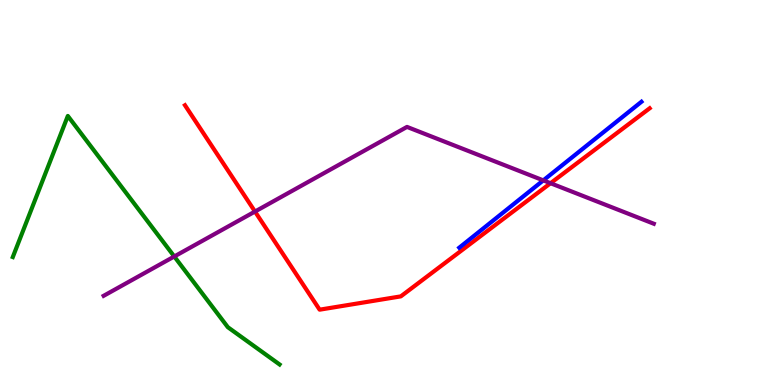[{'lines': ['blue', 'red'], 'intersections': []}, {'lines': ['green', 'red'], 'intersections': []}, {'lines': ['purple', 'red'], 'intersections': [{'x': 3.29, 'y': 4.51}, {'x': 7.1, 'y': 5.24}]}, {'lines': ['blue', 'green'], 'intersections': []}, {'lines': ['blue', 'purple'], 'intersections': [{'x': 7.01, 'y': 5.31}]}, {'lines': ['green', 'purple'], 'intersections': [{'x': 2.25, 'y': 3.34}]}]